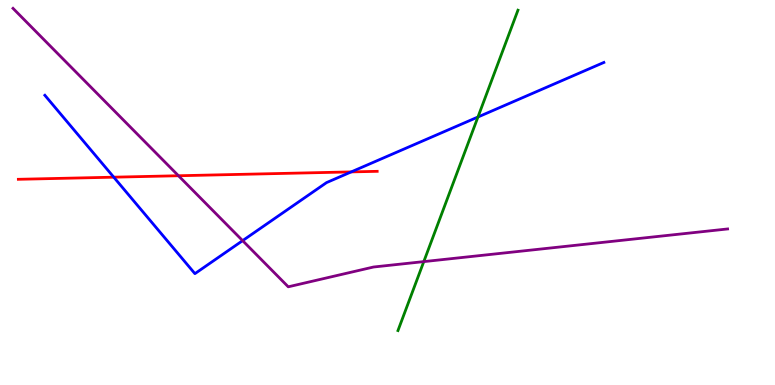[{'lines': ['blue', 'red'], 'intersections': [{'x': 1.47, 'y': 5.4}, {'x': 4.53, 'y': 5.53}]}, {'lines': ['green', 'red'], 'intersections': []}, {'lines': ['purple', 'red'], 'intersections': [{'x': 2.3, 'y': 5.44}]}, {'lines': ['blue', 'green'], 'intersections': [{'x': 6.17, 'y': 6.96}]}, {'lines': ['blue', 'purple'], 'intersections': [{'x': 3.13, 'y': 3.75}]}, {'lines': ['green', 'purple'], 'intersections': [{'x': 5.47, 'y': 3.2}]}]